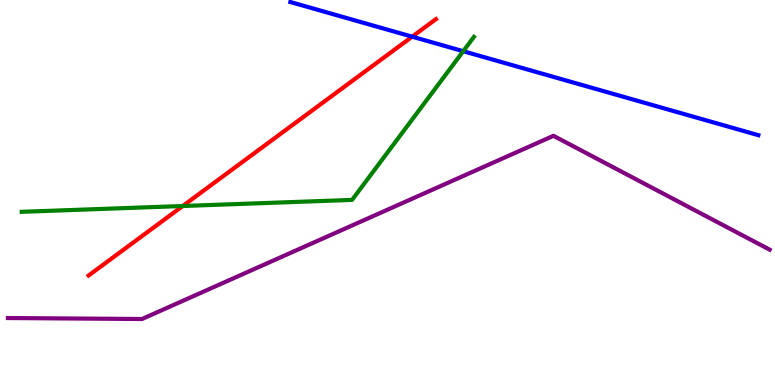[{'lines': ['blue', 'red'], 'intersections': [{'x': 5.32, 'y': 9.05}]}, {'lines': ['green', 'red'], 'intersections': [{'x': 2.36, 'y': 4.65}]}, {'lines': ['purple', 'red'], 'intersections': []}, {'lines': ['blue', 'green'], 'intersections': [{'x': 5.98, 'y': 8.67}]}, {'lines': ['blue', 'purple'], 'intersections': []}, {'lines': ['green', 'purple'], 'intersections': []}]